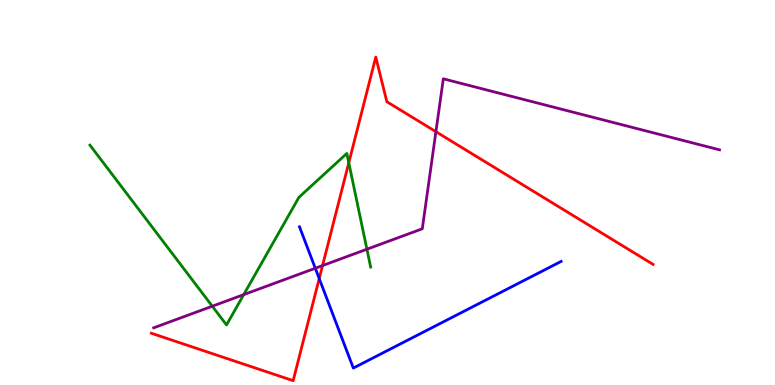[{'lines': ['blue', 'red'], 'intersections': [{'x': 4.12, 'y': 2.76}]}, {'lines': ['green', 'red'], 'intersections': [{'x': 4.5, 'y': 5.77}]}, {'lines': ['purple', 'red'], 'intersections': [{'x': 4.16, 'y': 3.1}, {'x': 5.62, 'y': 6.58}]}, {'lines': ['blue', 'green'], 'intersections': []}, {'lines': ['blue', 'purple'], 'intersections': [{'x': 4.07, 'y': 3.03}]}, {'lines': ['green', 'purple'], 'intersections': [{'x': 2.74, 'y': 2.05}, {'x': 3.14, 'y': 2.35}, {'x': 4.73, 'y': 3.53}]}]